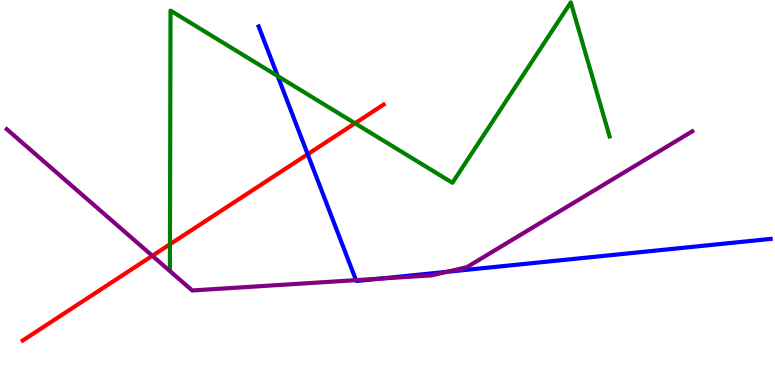[{'lines': ['blue', 'red'], 'intersections': [{'x': 3.97, 'y': 5.99}]}, {'lines': ['green', 'red'], 'intersections': [{'x': 2.19, 'y': 3.66}, {'x': 4.58, 'y': 6.8}]}, {'lines': ['purple', 'red'], 'intersections': [{'x': 1.97, 'y': 3.36}]}, {'lines': ['blue', 'green'], 'intersections': [{'x': 3.58, 'y': 8.02}]}, {'lines': ['blue', 'purple'], 'intersections': [{'x': 4.59, 'y': 2.72}, {'x': 4.9, 'y': 2.76}, {'x': 5.77, 'y': 2.94}]}, {'lines': ['green', 'purple'], 'intersections': []}]